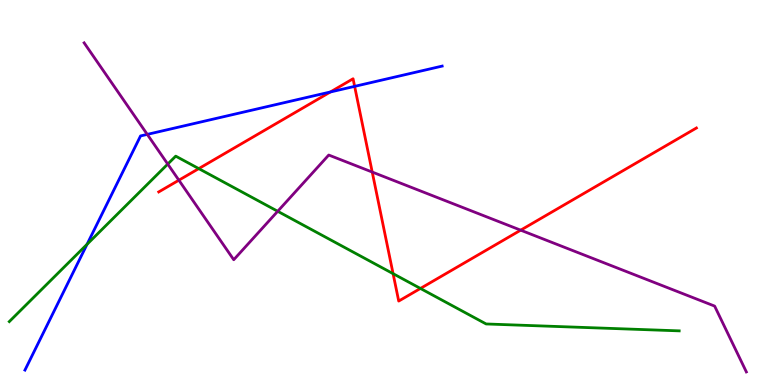[{'lines': ['blue', 'red'], 'intersections': [{'x': 4.26, 'y': 7.61}, {'x': 4.58, 'y': 7.76}]}, {'lines': ['green', 'red'], 'intersections': [{'x': 2.56, 'y': 5.62}, {'x': 5.07, 'y': 2.89}, {'x': 5.42, 'y': 2.51}]}, {'lines': ['purple', 'red'], 'intersections': [{'x': 2.31, 'y': 5.32}, {'x': 4.8, 'y': 5.53}, {'x': 6.72, 'y': 4.02}]}, {'lines': ['blue', 'green'], 'intersections': [{'x': 1.12, 'y': 3.65}]}, {'lines': ['blue', 'purple'], 'intersections': [{'x': 1.9, 'y': 6.51}]}, {'lines': ['green', 'purple'], 'intersections': [{'x': 2.16, 'y': 5.74}, {'x': 3.58, 'y': 4.51}]}]